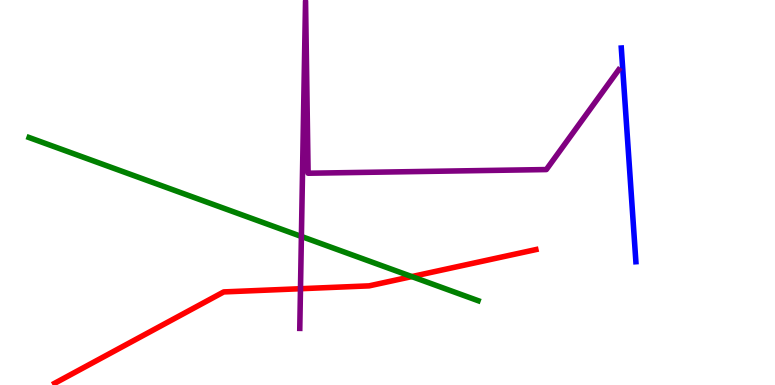[{'lines': ['blue', 'red'], 'intersections': []}, {'lines': ['green', 'red'], 'intersections': [{'x': 5.31, 'y': 2.82}]}, {'lines': ['purple', 'red'], 'intersections': [{'x': 3.88, 'y': 2.5}]}, {'lines': ['blue', 'green'], 'intersections': []}, {'lines': ['blue', 'purple'], 'intersections': []}, {'lines': ['green', 'purple'], 'intersections': [{'x': 3.89, 'y': 3.86}]}]